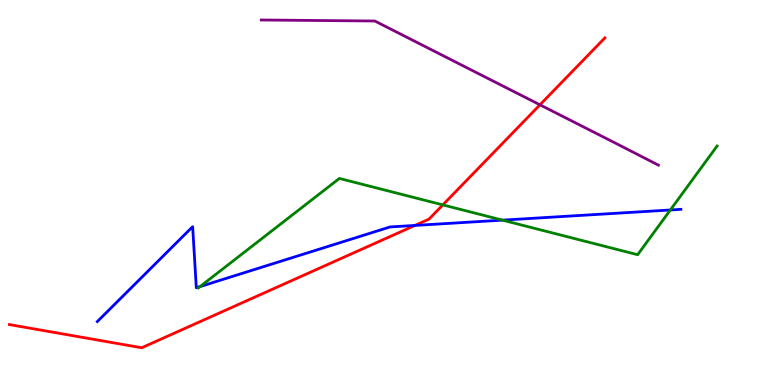[{'lines': ['blue', 'red'], 'intersections': [{'x': 5.35, 'y': 4.14}]}, {'lines': ['green', 'red'], 'intersections': [{'x': 5.71, 'y': 4.68}]}, {'lines': ['purple', 'red'], 'intersections': [{'x': 6.97, 'y': 7.28}]}, {'lines': ['blue', 'green'], 'intersections': [{'x': 2.58, 'y': 2.56}, {'x': 6.48, 'y': 4.28}, {'x': 8.65, 'y': 4.55}]}, {'lines': ['blue', 'purple'], 'intersections': []}, {'lines': ['green', 'purple'], 'intersections': []}]